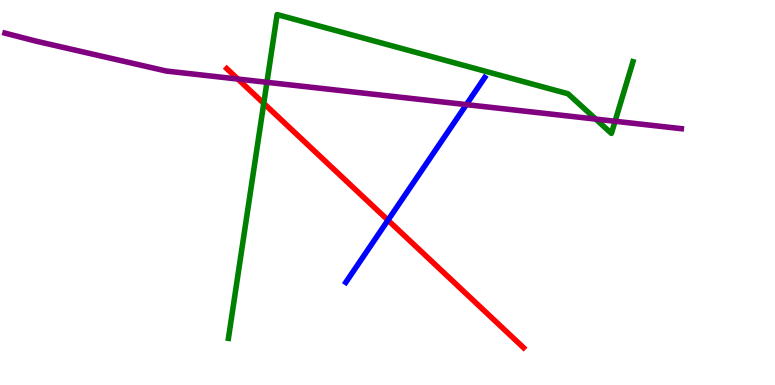[{'lines': ['blue', 'red'], 'intersections': [{'x': 5.01, 'y': 4.28}]}, {'lines': ['green', 'red'], 'intersections': [{'x': 3.4, 'y': 7.31}]}, {'lines': ['purple', 'red'], 'intersections': [{'x': 3.07, 'y': 7.95}]}, {'lines': ['blue', 'green'], 'intersections': []}, {'lines': ['blue', 'purple'], 'intersections': [{'x': 6.02, 'y': 7.28}]}, {'lines': ['green', 'purple'], 'intersections': [{'x': 3.44, 'y': 7.86}, {'x': 7.69, 'y': 6.91}, {'x': 7.94, 'y': 6.85}]}]